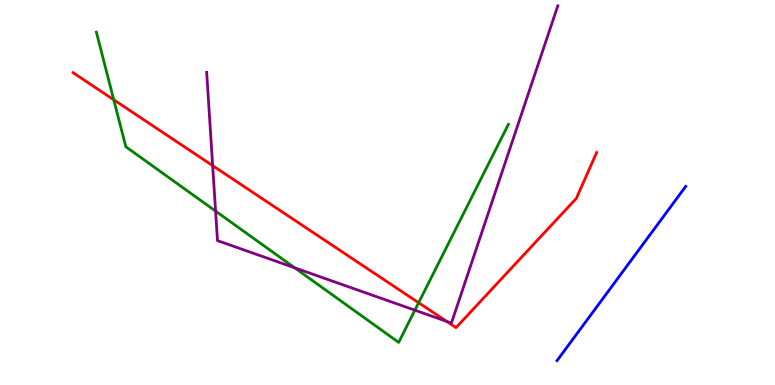[{'lines': ['blue', 'red'], 'intersections': []}, {'lines': ['green', 'red'], 'intersections': [{'x': 1.47, 'y': 7.41}, {'x': 5.4, 'y': 2.14}]}, {'lines': ['purple', 'red'], 'intersections': [{'x': 2.74, 'y': 5.7}, {'x': 5.76, 'y': 1.65}]}, {'lines': ['blue', 'green'], 'intersections': []}, {'lines': ['blue', 'purple'], 'intersections': []}, {'lines': ['green', 'purple'], 'intersections': [{'x': 2.78, 'y': 4.52}, {'x': 3.8, 'y': 3.04}, {'x': 5.35, 'y': 1.94}]}]